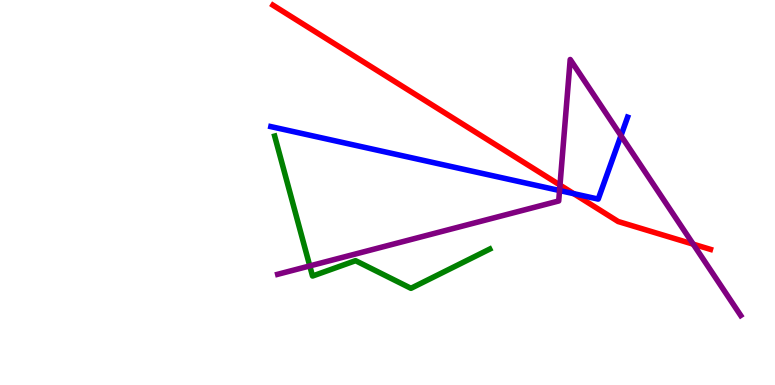[{'lines': ['blue', 'red'], 'intersections': [{'x': 7.4, 'y': 4.97}]}, {'lines': ['green', 'red'], 'intersections': []}, {'lines': ['purple', 'red'], 'intersections': [{'x': 7.23, 'y': 5.19}, {'x': 8.94, 'y': 3.66}]}, {'lines': ['blue', 'green'], 'intersections': []}, {'lines': ['blue', 'purple'], 'intersections': [{'x': 7.22, 'y': 5.05}, {'x': 8.01, 'y': 6.48}]}, {'lines': ['green', 'purple'], 'intersections': [{'x': 4.0, 'y': 3.09}]}]